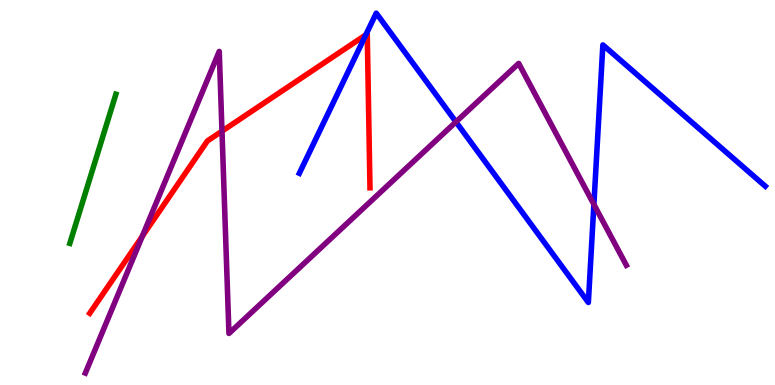[{'lines': ['blue', 'red'], 'intersections': [{'x': 4.72, 'y': 9.09}]}, {'lines': ['green', 'red'], 'intersections': []}, {'lines': ['purple', 'red'], 'intersections': [{'x': 1.84, 'y': 3.86}, {'x': 2.86, 'y': 6.59}]}, {'lines': ['blue', 'green'], 'intersections': []}, {'lines': ['blue', 'purple'], 'intersections': [{'x': 5.88, 'y': 6.83}, {'x': 7.66, 'y': 4.69}]}, {'lines': ['green', 'purple'], 'intersections': []}]